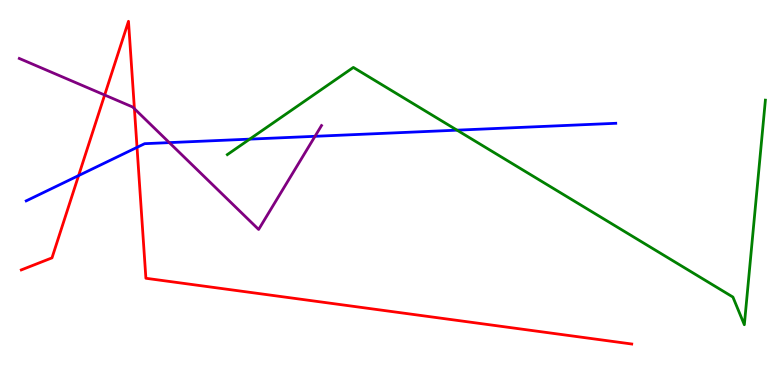[{'lines': ['blue', 'red'], 'intersections': [{'x': 1.01, 'y': 5.44}, {'x': 1.77, 'y': 6.17}]}, {'lines': ['green', 'red'], 'intersections': []}, {'lines': ['purple', 'red'], 'intersections': [{'x': 1.35, 'y': 7.53}, {'x': 1.73, 'y': 7.18}]}, {'lines': ['blue', 'green'], 'intersections': [{'x': 3.22, 'y': 6.39}, {'x': 5.9, 'y': 6.62}]}, {'lines': ['blue', 'purple'], 'intersections': [{'x': 2.18, 'y': 6.3}, {'x': 4.06, 'y': 6.46}]}, {'lines': ['green', 'purple'], 'intersections': []}]